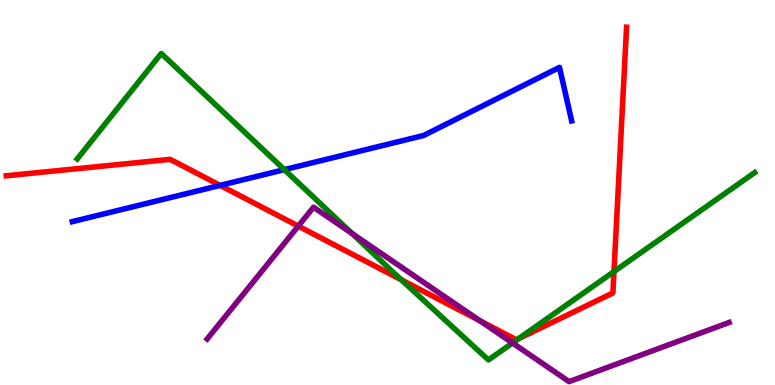[{'lines': ['blue', 'red'], 'intersections': [{'x': 2.84, 'y': 5.18}]}, {'lines': ['green', 'red'], 'intersections': [{'x': 5.18, 'y': 2.73}, {'x': 6.69, 'y': 1.2}, {'x': 7.92, 'y': 2.95}]}, {'lines': ['purple', 'red'], 'intersections': [{'x': 3.85, 'y': 4.13}, {'x': 6.19, 'y': 1.67}]}, {'lines': ['blue', 'green'], 'intersections': [{'x': 3.67, 'y': 5.59}]}, {'lines': ['blue', 'purple'], 'intersections': []}, {'lines': ['green', 'purple'], 'intersections': [{'x': 4.54, 'y': 3.94}, {'x': 6.61, 'y': 1.09}]}]